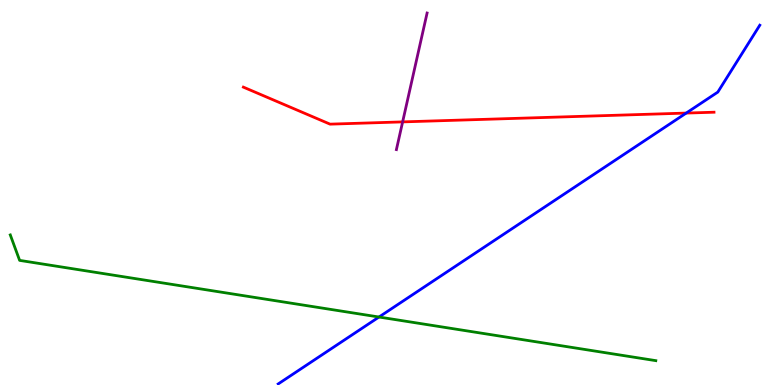[{'lines': ['blue', 'red'], 'intersections': [{'x': 8.85, 'y': 7.06}]}, {'lines': ['green', 'red'], 'intersections': []}, {'lines': ['purple', 'red'], 'intersections': [{'x': 5.2, 'y': 6.83}]}, {'lines': ['blue', 'green'], 'intersections': [{'x': 4.89, 'y': 1.77}]}, {'lines': ['blue', 'purple'], 'intersections': []}, {'lines': ['green', 'purple'], 'intersections': []}]